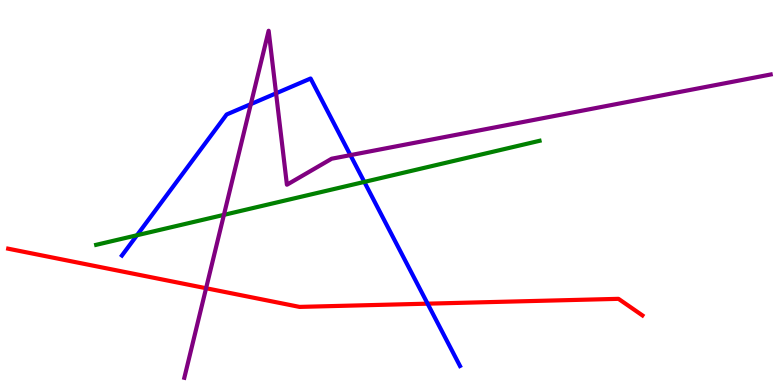[{'lines': ['blue', 'red'], 'intersections': [{'x': 5.52, 'y': 2.11}]}, {'lines': ['green', 'red'], 'intersections': []}, {'lines': ['purple', 'red'], 'intersections': [{'x': 2.66, 'y': 2.51}]}, {'lines': ['blue', 'green'], 'intersections': [{'x': 1.77, 'y': 3.89}, {'x': 4.7, 'y': 5.27}]}, {'lines': ['blue', 'purple'], 'intersections': [{'x': 3.24, 'y': 7.3}, {'x': 3.56, 'y': 7.58}, {'x': 4.52, 'y': 5.97}]}, {'lines': ['green', 'purple'], 'intersections': [{'x': 2.89, 'y': 4.42}]}]